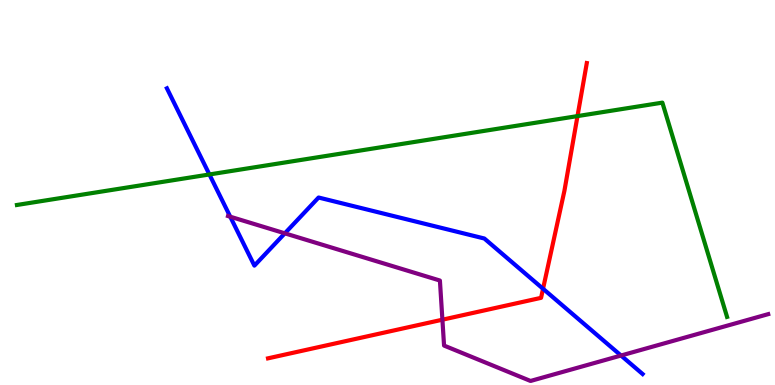[{'lines': ['blue', 'red'], 'intersections': [{'x': 7.01, 'y': 2.5}]}, {'lines': ['green', 'red'], 'intersections': [{'x': 7.45, 'y': 6.98}]}, {'lines': ['purple', 'red'], 'intersections': [{'x': 5.71, 'y': 1.7}]}, {'lines': ['blue', 'green'], 'intersections': [{'x': 2.7, 'y': 5.47}]}, {'lines': ['blue', 'purple'], 'intersections': [{'x': 2.97, 'y': 4.37}, {'x': 3.68, 'y': 3.94}, {'x': 8.01, 'y': 0.766}]}, {'lines': ['green', 'purple'], 'intersections': []}]